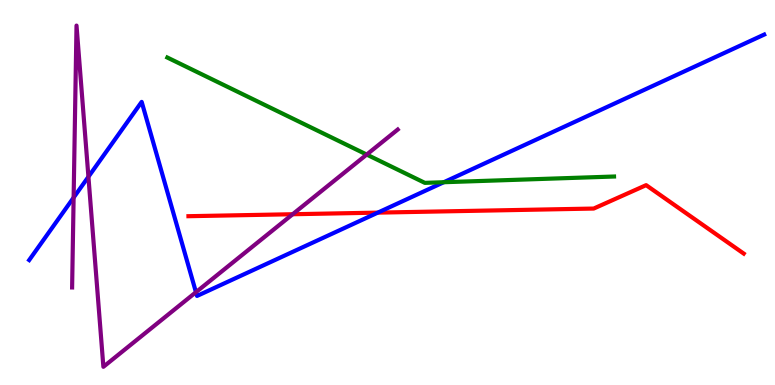[{'lines': ['blue', 'red'], 'intersections': [{'x': 4.87, 'y': 4.48}]}, {'lines': ['green', 'red'], 'intersections': []}, {'lines': ['purple', 'red'], 'intersections': [{'x': 3.78, 'y': 4.44}]}, {'lines': ['blue', 'green'], 'intersections': [{'x': 5.73, 'y': 5.27}]}, {'lines': ['blue', 'purple'], 'intersections': [{'x': 0.95, 'y': 4.87}, {'x': 1.14, 'y': 5.41}, {'x': 2.53, 'y': 2.41}]}, {'lines': ['green', 'purple'], 'intersections': [{'x': 4.73, 'y': 5.99}]}]